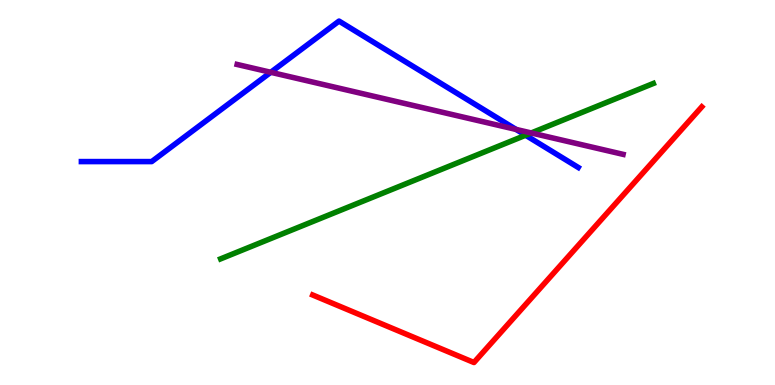[{'lines': ['blue', 'red'], 'intersections': []}, {'lines': ['green', 'red'], 'intersections': []}, {'lines': ['purple', 'red'], 'intersections': []}, {'lines': ['blue', 'green'], 'intersections': [{'x': 6.78, 'y': 6.49}]}, {'lines': ['blue', 'purple'], 'intersections': [{'x': 3.49, 'y': 8.12}, {'x': 6.66, 'y': 6.64}]}, {'lines': ['green', 'purple'], 'intersections': [{'x': 6.85, 'y': 6.55}]}]